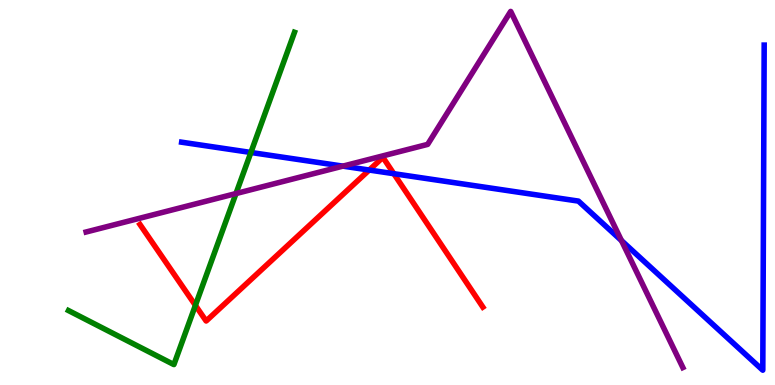[{'lines': ['blue', 'red'], 'intersections': [{'x': 4.76, 'y': 5.58}, {'x': 5.08, 'y': 5.49}]}, {'lines': ['green', 'red'], 'intersections': [{'x': 2.52, 'y': 2.07}]}, {'lines': ['purple', 'red'], 'intersections': []}, {'lines': ['blue', 'green'], 'intersections': [{'x': 3.24, 'y': 6.04}]}, {'lines': ['blue', 'purple'], 'intersections': [{'x': 4.42, 'y': 5.68}, {'x': 8.02, 'y': 3.75}]}, {'lines': ['green', 'purple'], 'intersections': [{'x': 3.04, 'y': 4.97}]}]